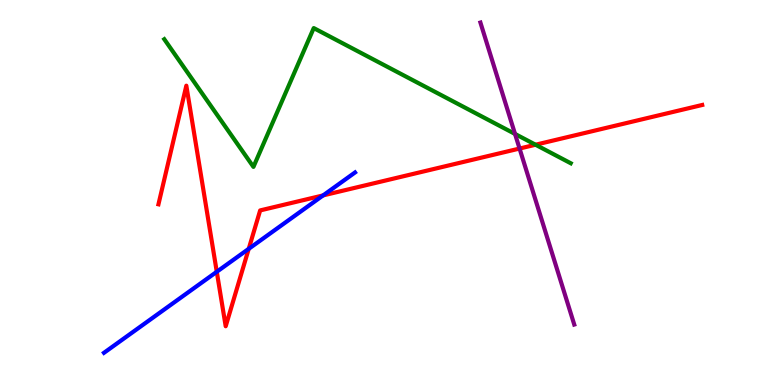[{'lines': ['blue', 'red'], 'intersections': [{'x': 2.8, 'y': 2.94}, {'x': 3.21, 'y': 3.54}, {'x': 4.17, 'y': 4.92}]}, {'lines': ['green', 'red'], 'intersections': [{'x': 6.91, 'y': 6.24}]}, {'lines': ['purple', 'red'], 'intersections': [{'x': 6.7, 'y': 6.14}]}, {'lines': ['blue', 'green'], 'intersections': []}, {'lines': ['blue', 'purple'], 'intersections': []}, {'lines': ['green', 'purple'], 'intersections': [{'x': 6.65, 'y': 6.52}]}]